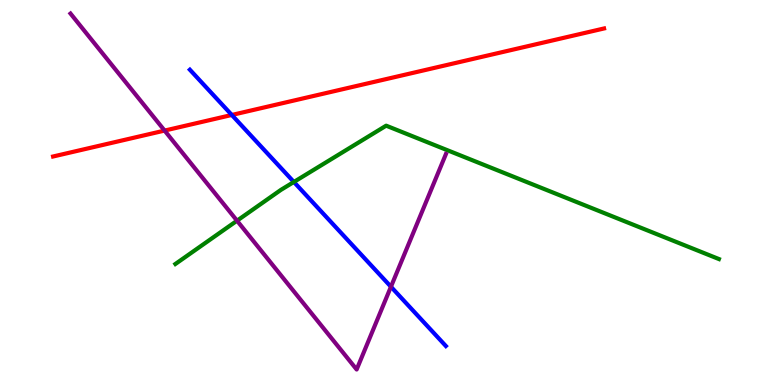[{'lines': ['blue', 'red'], 'intersections': [{'x': 2.99, 'y': 7.01}]}, {'lines': ['green', 'red'], 'intersections': []}, {'lines': ['purple', 'red'], 'intersections': [{'x': 2.12, 'y': 6.61}]}, {'lines': ['blue', 'green'], 'intersections': [{'x': 3.79, 'y': 5.27}]}, {'lines': ['blue', 'purple'], 'intersections': [{'x': 5.04, 'y': 2.55}]}, {'lines': ['green', 'purple'], 'intersections': [{'x': 3.06, 'y': 4.27}]}]